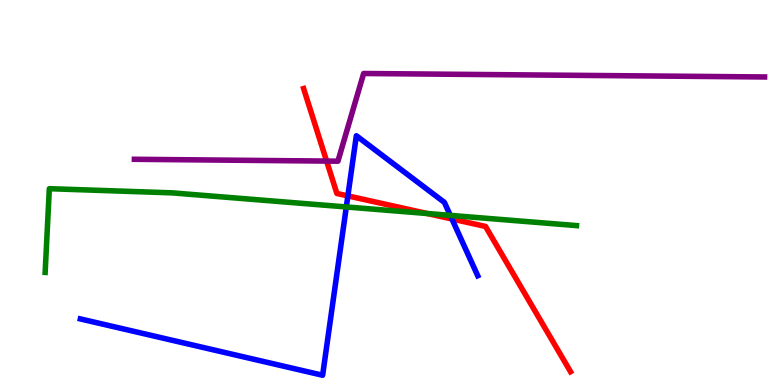[{'lines': ['blue', 'red'], 'intersections': [{'x': 4.49, 'y': 4.91}, {'x': 5.83, 'y': 4.31}]}, {'lines': ['green', 'red'], 'intersections': [{'x': 5.51, 'y': 4.45}]}, {'lines': ['purple', 'red'], 'intersections': [{'x': 4.21, 'y': 5.82}]}, {'lines': ['blue', 'green'], 'intersections': [{'x': 4.47, 'y': 4.62}, {'x': 5.81, 'y': 4.41}]}, {'lines': ['blue', 'purple'], 'intersections': []}, {'lines': ['green', 'purple'], 'intersections': []}]